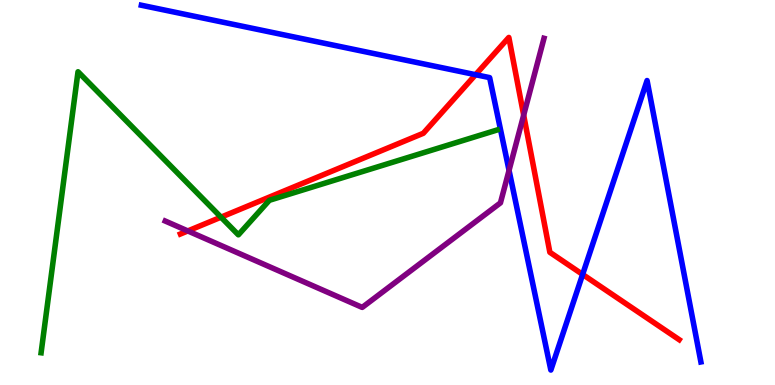[{'lines': ['blue', 'red'], 'intersections': [{'x': 6.14, 'y': 8.06}, {'x': 7.52, 'y': 2.87}]}, {'lines': ['green', 'red'], 'intersections': [{'x': 2.85, 'y': 4.36}]}, {'lines': ['purple', 'red'], 'intersections': [{'x': 2.42, 'y': 4.0}, {'x': 6.76, 'y': 7.01}]}, {'lines': ['blue', 'green'], 'intersections': []}, {'lines': ['blue', 'purple'], 'intersections': [{'x': 6.57, 'y': 5.57}]}, {'lines': ['green', 'purple'], 'intersections': []}]